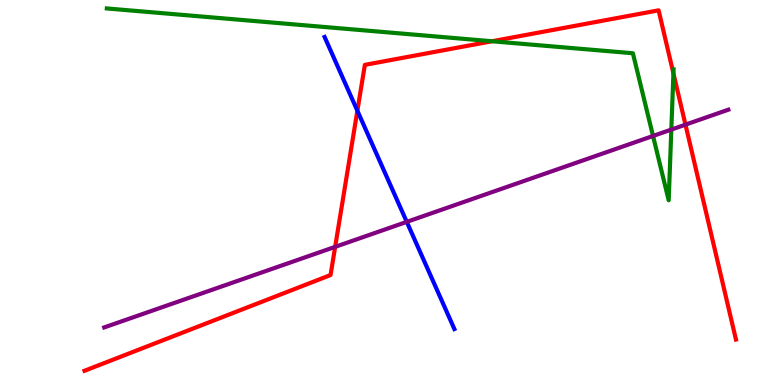[{'lines': ['blue', 'red'], 'intersections': [{'x': 4.61, 'y': 7.12}]}, {'lines': ['green', 'red'], 'intersections': [{'x': 6.35, 'y': 8.93}, {'x': 8.69, 'y': 8.09}]}, {'lines': ['purple', 'red'], 'intersections': [{'x': 4.32, 'y': 3.59}, {'x': 8.84, 'y': 6.76}]}, {'lines': ['blue', 'green'], 'intersections': []}, {'lines': ['blue', 'purple'], 'intersections': [{'x': 5.25, 'y': 4.24}]}, {'lines': ['green', 'purple'], 'intersections': [{'x': 8.43, 'y': 6.47}, {'x': 8.66, 'y': 6.63}]}]